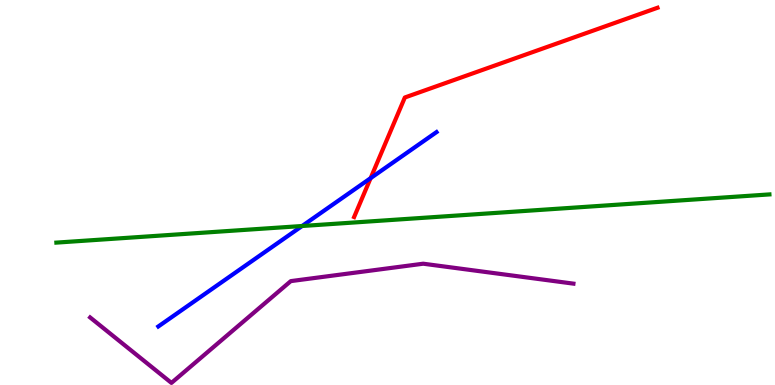[{'lines': ['blue', 'red'], 'intersections': [{'x': 4.78, 'y': 5.37}]}, {'lines': ['green', 'red'], 'intersections': []}, {'lines': ['purple', 'red'], 'intersections': []}, {'lines': ['blue', 'green'], 'intersections': [{'x': 3.9, 'y': 4.13}]}, {'lines': ['blue', 'purple'], 'intersections': []}, {'lines': ['green', 'purple'], 'intersections': []}]